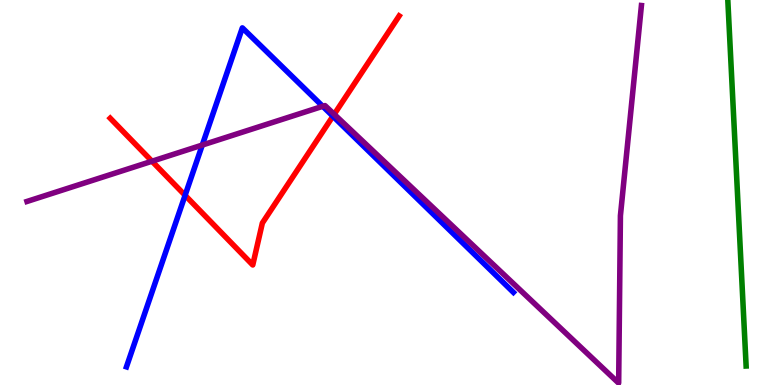[{'lines': ['blue', 'red'], 'intersections': [{'x': 2.39, 'y': 4.93}, {'x': 4.3, 'y': 6.98}]}, {'lines': ['green', 'red'], 'intersections': []}, {'lines': ['purple', 'red'], 'intersections': [{'x': 1.96, 'y': 5.81}, {'x': 4.31, 'y': 7.03}]}, {'lines': ['blue', 'green'], 'intersections': []}, {'lines': ['blue', 'purple'], 'intersections': [{'x': 2.61, 'y': 6.23}, {'x': 4.16, 'y': 7.24}]}, {'lines': ['green', 'purple'], 'intersections': []}]